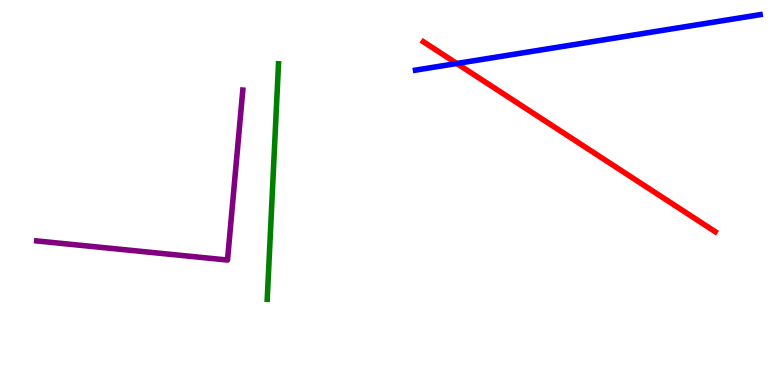[{'lines': ['blue', 'red'], 'intersections': [{'x': 5.89, 'y': 8.35}]}, {'lines': ['green', 'red'], 'intersections': []}, {'lines': ['purple', 'red'], 'intersections': []}, {'lines': ['blue', 'green'], 'intersections': []}, {'lines': ['blue', 'purple'], 'intersections': []}, {'lines': ['green', 'purple'], 'intersections': []}]